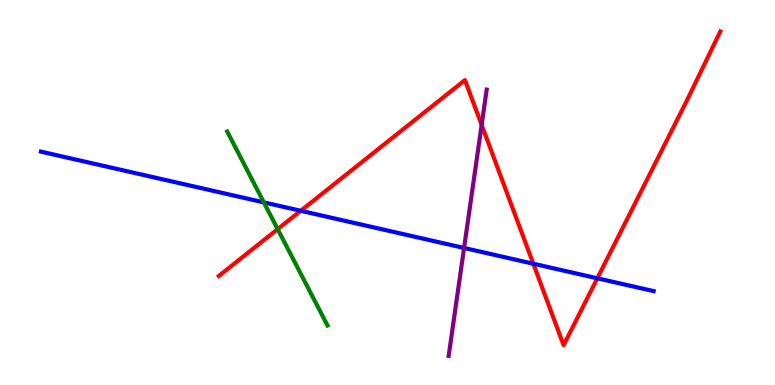[{'lines': ['blue', 'red'], 'intersections': [{'x': 3.88, 'y': 4.53}, {'x': 6.88, 'y': 3.15}, {'x': 7.71, 'y': 2.77}]}, {'lines': ['green', 'red'], 'intersections': [{'x': 3.58, 'y': 4.05}]}, {'lines': ['purple', 'red'], 'intersections': [{'x': 6.21, 'y': 6.75}]}, {'lines': ['blue', 'green'], 'intersections': [{'x': 3.4, 'y': 4.74}]}, {'lines': ['blue', 'purple'], 'intersections': [{'x': 5.99, 'y': 3.56}]}, {'lines': ['green', 'purple'], 'intersections': []}]